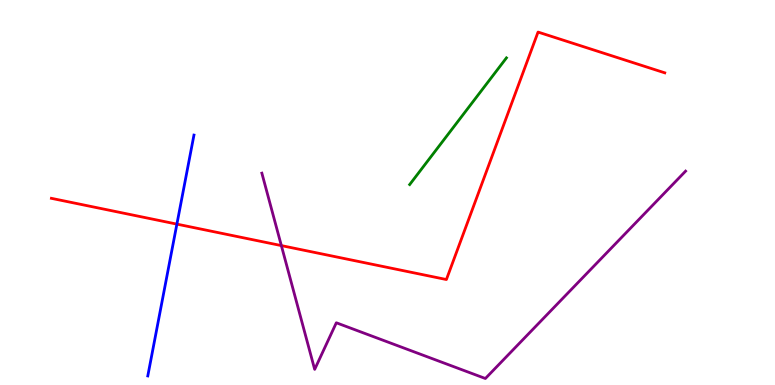[{'lines': ['blue', 'red'], 'intersections': [{'x': 2.28, 'y': 4.18}]}, {'lines': ['green', 'red'], 'intersections': []}, {'lines': ['purple', 'red'], 'intersections': [{'x': 3.63, 'y': 3.62}]}, {'lines': ['blue', 'green'], 'intersections': []}, {'lines': ['blue', 'purple'], 'intersections': []}, {'lines': ['green', 'purple'], 'intersections': []}]